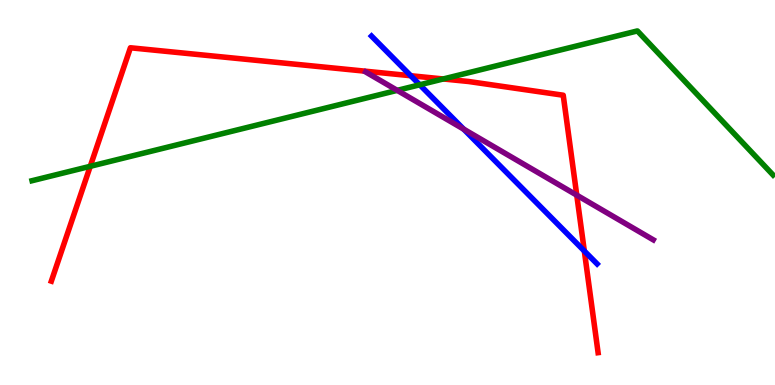[{'lines': ['blue', 'red'], 'intersections': [{'x': 5.3, 'y': 8.03}, {'x': 7.54, 'y': 3.48}]}, {'lines': ['green', 'red'], 'intersections': [{'x': 1.16, 'y': 5.68}, {'x': 5.72, 'y': 7.95}]}, {'lines': ['purple', 'red'], 'intersections': [{'x': 7.44, 'y': 4.93}]}, {'lines': ['blue', 'green'], 'intersections': [{'x': 5.42, 'y': 7.8}]}, {'lines': ['blue', 'purple'], 'intersections': [{'x': 5.98, 'y': 6.65}]}, {'lines': ['green', 'purple'], 'intersections': [{'x': 5.13, 'y': 7.65}]}]